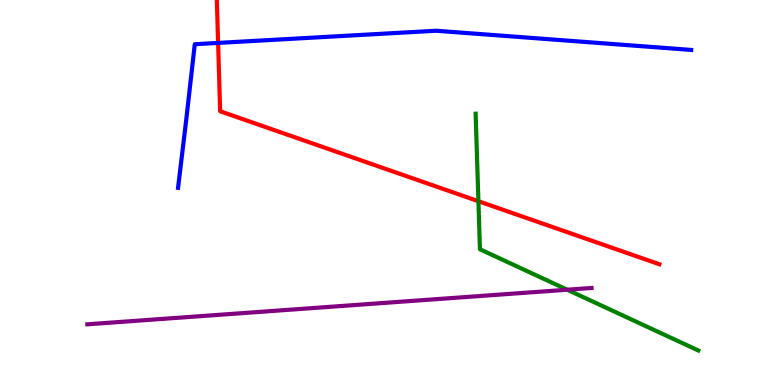[{'lines': ['blue', 'red'], 'intersections': [{'x': 2.81, 'y': 8.89}]}, {'lines': ['green', 'red'], 'intersections': [{'x': 6.17, 'y': 4.77}]}, {'lines': ['purple', 'red'], 'intersections': []}, {'lines': ['blue', 'green'], 'intersections': []}, {'lines': ['blue', 'purple'], 'intersections': []}, {'lines': ['green', 'purple'], 'intersections': [{'x': 7.32, 'y': 2.47}]}]